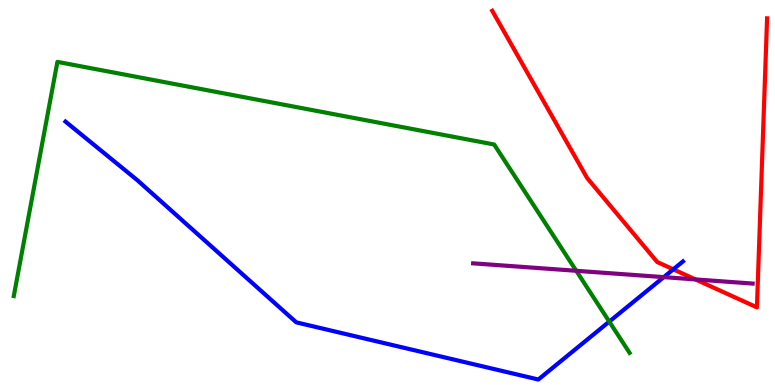[{'lines': ['blue', 'red'], 'intersections': [{'x': 8.69, 'y': 3.0}]}, {'lines': ['green', 'red'], 'intersections': []}, {'lines': ['purple', 'red'], 'intersections': [{'x': 8.97, 'y': 2.74}]}, {'lines': ['blue', 'green'], 'intersections': [{'x': 7.86, 'y': 1.65}]}, {'lines': ['blue', 'purple'], 'intersections': [{'x': 8.56, 'y': 2.8}]}, {'lines': ['green', 'purple'], 'intersections': [{'x': 7.44, 'y': 2.97}]}]